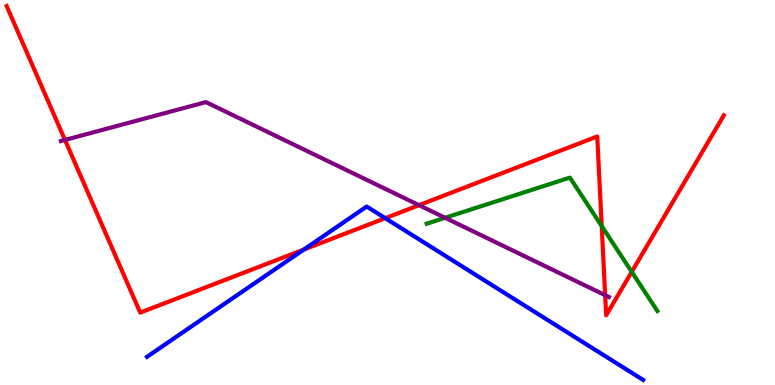[{'lines': ['blue', 'red'], 'intersections': [{'x': 3.92, 'y': 3.52}, {'x': 4.97, 'y': 4.33}]}, {'lines': ['green', 'red'], 'intersections': [{'x': 7.76, 'y': 4.13}, {'x': 8.15, 'y': 2.94}]}, {'lines': ['purple', 'red'], 'intersections': [{'x': 0.838, 'y': 6.37}, {'x': 5.41, 'y': 4.67}, {'x': 7.81, 'y': 2.33}]}, {'lines': ['blue', 'green'], 'intersections': []}, {'lines': ['blue', 'purple'], 'intersections': []}, {'lines': ['green', 'purple'], 'intersections': [{'x': 5.74, 'y': 4.34}]}]